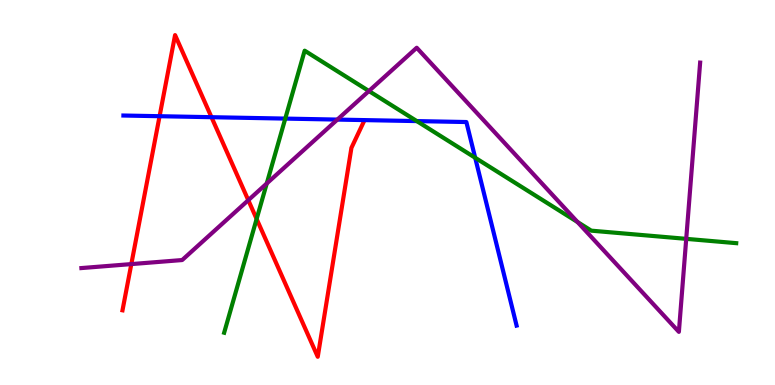[{'lines': ['blue', 'red'], 'intersections': [{'x': 2.06, 'y': 6.98}, {'x': 2.73, 'y': 6.96}]}, {'lines': ['green', 'red'], 'intersections': [{'x': 3.31, 'y': 4.31}]}, {'lines': ['purple', 'red'], 'intersections': [{'x': 1.69, 'y': 3.14}, {'x': 3.2, 'y': 4.8}]}, {'lines': ['blue', 'green'], 'intersections': [{'x': 3.68, 'y': 6.92}, {'x': 5.38, 'y': 6.85}, {'x': 6.13, 'y': 5.9}]}, {'lines': ['blue', 'purple'], 'intersections': [{'x': 4.35, 'y': 6.89}]}, {'lines': ['green', 'purple'], 'intersections': [{'x': 3.44, 'y': 5.23}, {'x': 4.76, 'y': 7.64}, {'x': 7.45, 'y': 4.23}, {'x': 8.85, 'y': 3.8}]}]